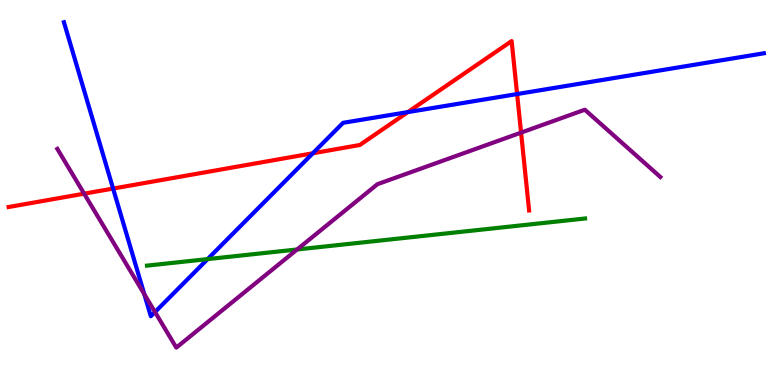[{'lines': ['blue', 'red'], 'intersections': [{'x': 1.46, 'y': 5.1}, {'x': 4.04, 'y': 6.02}, {'x': 5.26, 'y': 7.09}, {'x': 6.67, 'y': 7.56}]}, {'lines': ['green', 'red'], 'intersections': []}, {'lines': ['purple', 'red'], 'intersections': [{'x': 1.09, 'y': 4.97}, {'x': 6.72, 'y': 6.56}]}, {'lines': ['blue', 'green'], 'intersections': [{'x': 2.68, 'y': 3.27}]}, {'lines': ['blue', 'purple'], 'intersections': [{'x': 1.86, 'y': 2.36}, {'x': 2.0, 'y': 1.9}]}, {'lines': ['green', 'purple'], 'intersections': [{'x': 3.83, 'y': 3.52}]}]